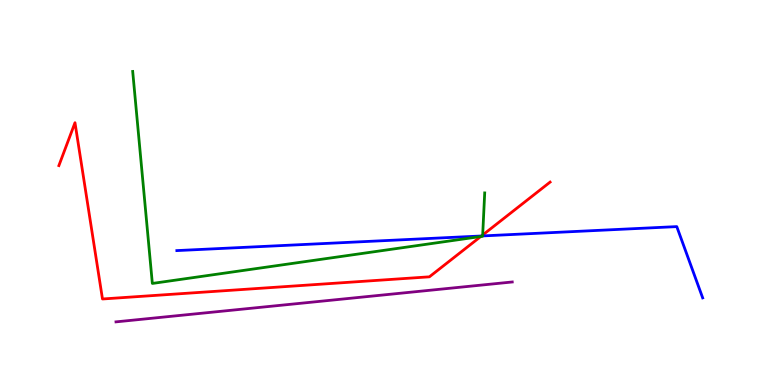[{'lines': ['blue', 'red'], 'intersections': [{'x': 6.21, 'y': 3.87}]}, {'lines': ['green', 'red'], 'intersections': [{'x': 6.2, 'y': 3.86}, {'x': 6.23, 'y': 3.9}]}, {'lines': ['purple', 'red'], 'intersections': []}, {'lines': ['blue', 'green'], 'intersections': [{'x': 6.23, 'y': 3.87}]}, {'lines': ['blue', 'purple'], 'intersections': []}, {'lines': ['green', 'purple'], 'intersections': []}]